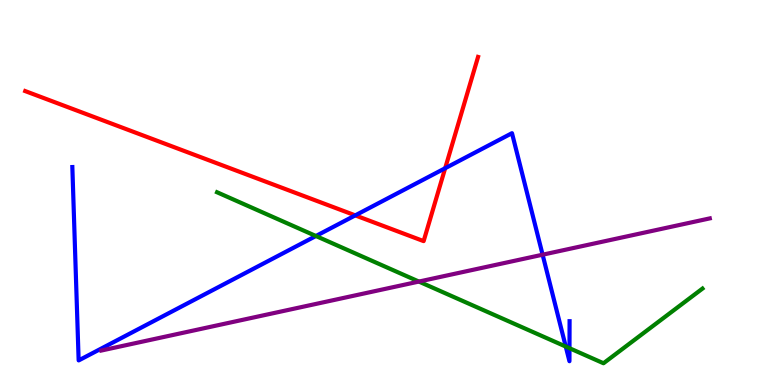[{'lines': ['blue', 'red'], 'intersections': [{'x': 4.58, 'y': 4.41}, {'x': 5.74, 'y': 5.63}]}, {'lines': ['green', 'red'], 'intersections': []}, {'lines': ['purple', 'red'], 'intersections': []}, {'lines': ['blue', 'green'], 'intersections': [{'x': 4.08, 'y': 3.87}, {'x': 7.3, 'y': 0.999}, {'x': 7.35, 'y': 0.956}]}, {'lines': ['blue', 'purple'], 'intersections': [{'x': 7.0, 'y': 3.38}]}, {'lines': ['green', 'purple'], 'intersections': [{'x': 5.4, 'y': 2.69}]}]